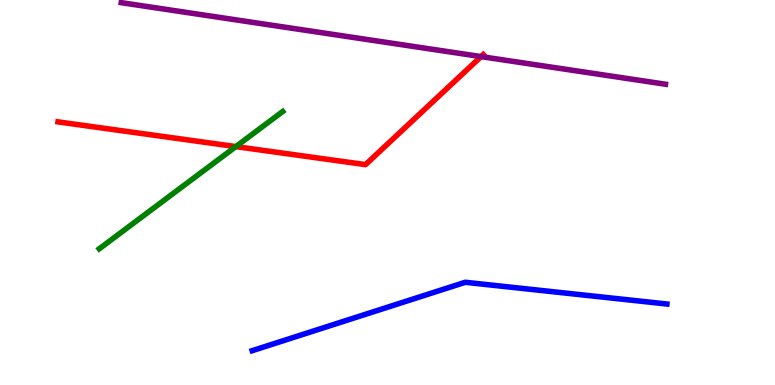[{'lines': ['blue', 'red'], 'intersections': []}, {'lines': ['green', 'red'], 'intersections': [{'x': 3.04, 'y': 6.19}]}, {'lines': ['purple', 'red'], 'intersections': [{'x': 6.21, 'y': 8.53}]}, {'lines': ['blue', 'green'], 'intersections': []}, {'lines': ['blue', 'purple'], 'intersections': []}, {'lines': ['green', 'purple'], 'intersections': []}]